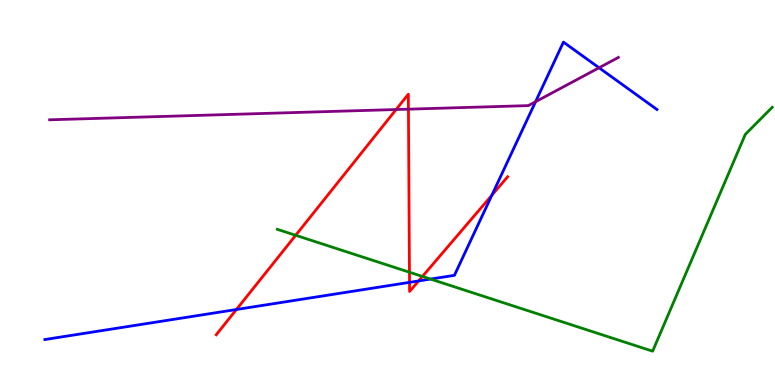[{'lines': ['blue', 'red'], 'intersections': [{'x': 3.05, 'y': 1.96}, {'x': 5.28, 'y': 2.67}, {'x': 5.4, 'y': 2.7}, {'x': 6.35, 'y': 4.93}]}, {'lines': ['green', 'red'], 'intersections': [{'x': 3.82, 'y': 3.89}, {'x': 5.28, 'y': 2.93}, {'x': 5.45, 'y': 2.82}]}, {'lines': ['purple', 'red'], 'intersections': [{'x': 5.11, 'y': 7.16}, {'x': 5.27, 'y': 7.16}]}, {'lines': ['blue', 'green'], 'intersections': [{'x': 5.56, 'y': 2.75}]}, {'lines': ['blue', 'purple'], 'intersections': [{'x': 6.91, 'y': 7.36}, {'x': 7.73, 'y': 8.24}]}, {'lines': ['green', 'purple'], 'intersections': []}]